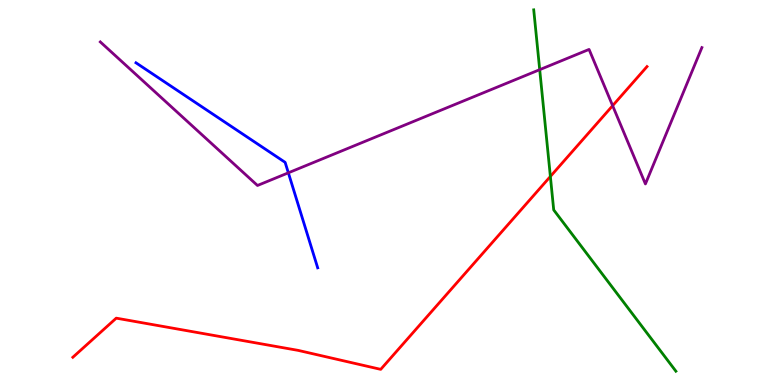[{'lines': ['blue', 'red'], 'intersections': []}, {'lines': ['green', 'red'], 'intersections': [{'x': 7.1, 'y': 5.42}]}, {'lines': ['purple', 'red'], 'intersections': [{'x': 7.9, 'y': 7.26}]}, {'lines': ['blue', 'green'], 'intersections': []}, {'lines': ['blue', 'purple'], 'intersections': [{'x': 3.72, 'y': 5.51}]}, {'lines': ['green', 'purple'], 'intersections': [{'x': 6.96, 'y': 8.19}]}]